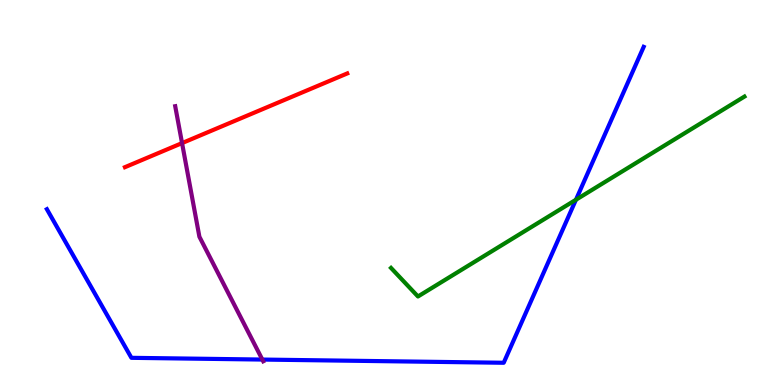[{'lines': ['blue', 'red'], 'intersections': []}, {'lines': ['green', 'red'], 'intersections': []}, {'lines': ['purple', 'red'], 'intersections': [{'x': 2.35, 'y': 6.28}]}, {'lines': ['blue', 'green'], 'intersections': [{'x': 7.43, 'y': 4.81}]}, {'lines': ['blue', 'purple'], 'intersections': [{'x': 3.39, 'y': 0.661}]}, {'lines': ['green', 'purple'], 'intersections': []}]